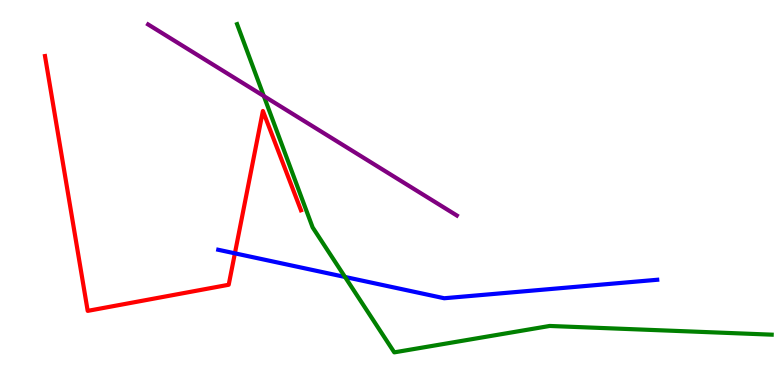[{'lines': ['blue', 'red'], 'intersections': [{'x': 3.03, 'y': 3.42}]}, {'lines': ['green', 'red'], 'intersections': []}, {'lines': ['purple', 'red'], 'intersections': []}, {'lines': ['blue', 'green'], 'intersections': [{'x': 4.45, 'y': 2.81}]}, {'lines': ['blue', 'purple'], 'intersections': []}, {'lines': ['green', 'purple'], 'intersections': [{'x': 3.4, 'y': 7.51}]}]